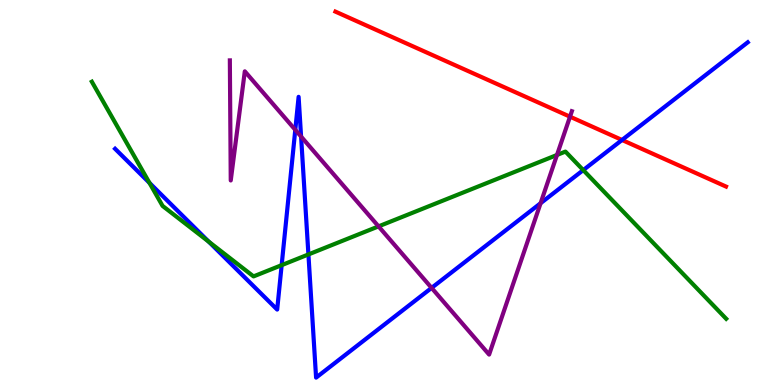[{'lines': ['blue', 'red'], 'intersections': [{'x': 8.03, 'y': 6.36}]}, {'lines': ['green', 'red'], 'intersections': []}, {'lines': ['purple', 'red'], 'intersections': [{'x': 7.35, 'y': 6.97}]}, {'lines': ['blue', 'green'], 'intersections': [{'x': 1.93, 'y': 5.25}, {'x': 2.69, 'y': 3.72}, {'x': 3.63, 'y': 3.11}, {'x': 3.98, 'y': 3.39}, {'x': 7.53, 'y': 5.58}]}, {'lines': ['blue', 'purple'], 'intersections': [{'x': 3.81, 'y': 6.63}, {'x': 3.88, 'y': 6.45}, {'x': 5.57, 'y': 2.52}, {'x': 6.98, 'y': 4.72}]}, {'lines': ['green', 'purple'], 'intersections': [{'x': 4.88, 'y': 4.12}, {'x': 7.19, 'y': 5.97}]}]